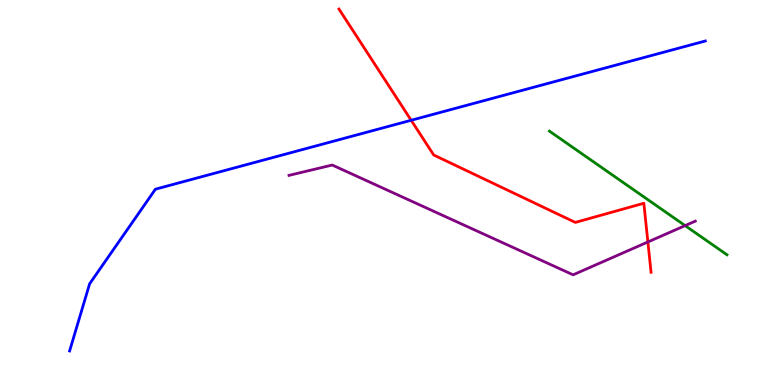[{'lines': ['blue', 'red'], 'intersections': [{'x': 5.31, 'y': 6.88}]}, {'lines': ['green', 'red'], 'intersections': []}, {'lines': ['purple', 'red'], 'intersections': [{'x': 8.36, 'y': 3.71}]}, {'lines': ['blue', 'green'], 'intersections': []}, {'lines': ['blue', 'purple'], 'intersections': []}, {'lines': ['green', 'purple'], 'intersections': [{'x': 8.84, 'y': 4.14}]}]